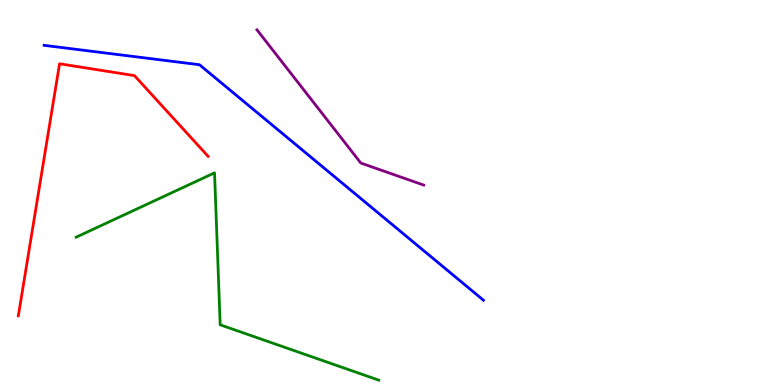[{'lines': ['blue', 'red'], 'intersections': []}, {'lines': ['green', 'red'], 'intersections': []}, {'lines': ['purple', 'red'], 'intersections': []}, {'lines': ['blue', 'green'], 'intersections': []}, {'lines': ['blue', 'purple'], 'intersections': []}, {'lines': ['green', 'purple'], 'intersections': []}]